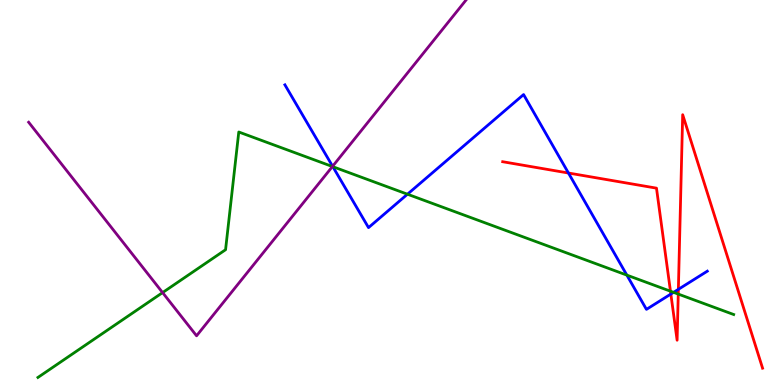[{'lines': ['blue', 'red'], 'intersections': [{'x': 7.33, 'y': 5.51}, {'x': 8.66, 'y': 2.36}, {'x': 8.75, 'y': 2.48}]}, {'lines': ['green', 'red'], 'intersections': [{'x': 8.65, 'y': 2.44}, {'x': 8.75, 'y': 2.36}]}, {'lines': ['purple', 'red'], 'intersections': []}, {'lines': ['blue', 'green'], 'intersections': [{'x': 4.29, 'y': 5.67}, {'x': 5.26, 'y': 4.96}, {'x': 8.09, 'y': 2.85}, {'x': 8.69, 'y': 2.41}]}, {'lines': ['blue', 'purple'], 'intersections': [{'x': 4.29, 'y': 5.68}]}, {'lines': ['green', 'purple'], 'intersections': [{'x': 2.1, 'y': 2.4}, {'x': 4.29, 'y': 5.67}]}]